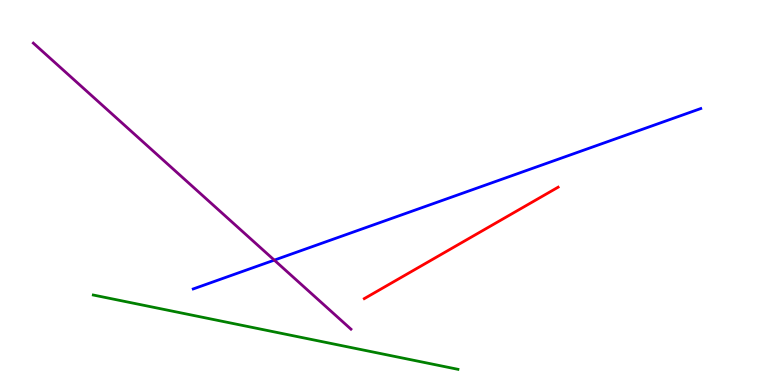[{'lines': ['blue', 'red'], 'intersections': []}, {'lines': ['green', 'red'], 'intersections': []}, {'lines': ['purple', 'red'], 'intersections': []}, {'lines': ['blue', 'green'], 'intersections': []}, {'lines': ['blue', 'purple'], 'intersections': [{'x': 3.54, 'y': 3.24}]}, {'lines': ['green', 'purple'], 'intersections': []}]